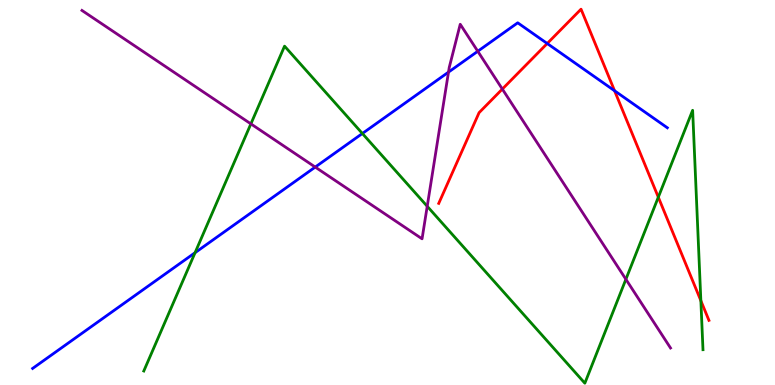[{'lines': ['blue', 'red'], 'intersections': [{'x': 7.06, 'y': 8.87}, {'x': 7.93, 'y': 7.64}]}, {'lines': ['green', 'red'], 'intersections': [{'x': 8.49, 'y': 4.88}, {'x': 9.04, 'y': 2.19}]}, {'lines': ['purple', 'red'], 'intersections': [{'x': 6.48, 'y': 7.69}]}, {'lines': ['blue', 'green'], 'intersections': [{'x': 2.52, 'y': 3.44}, {'x': 4.68, 'y': 6.53}]}, {'lines': ['blue', 'purple'], 'intersections': [{'x': 4.07, 'y': 5.66}, {'x': 5.79, 'y': 8.13}, {'x': 6.16, 'y': 8.67}]}, {'lines': ['green', 'purple'], 'intersections': [{'x': 3.24, 'y': 6.78}, {'x': 5.51, 'y': 4.64}, {'x': 8.08, 'y': 2.75}]}]